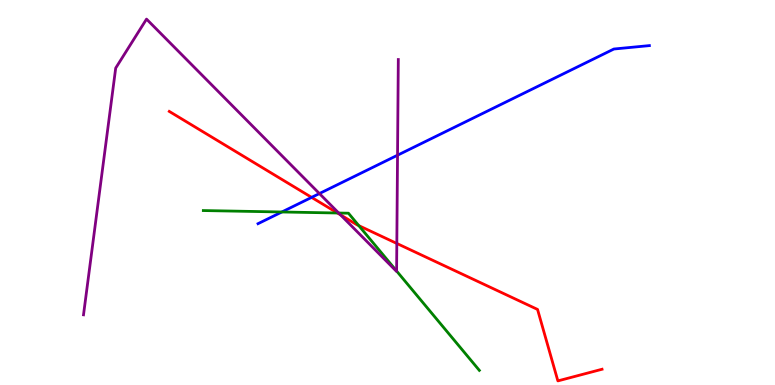[{'lines': ['blue', 'red'], 'intersections': [{'x': 4.02, 'y': 4.87}]}, {'lines': ['green', 'red'], 'intersections': [{'x': 4.35, 'y': 4.47}, {'x': 4.63, 'y': 4.14}]}, {'lines': ['purple', 'red'], 'intersections': [{'x': 4.39, 'y': 4.42}, {'x': 5.12, 'y': 3.68}]}, {'lines': ['blue', 'green'], 'intersections': [{'x': 3.64, 'y': 4.49}]}, {'lines': ['blue', 'purple'], 'intersections': [{'x': 4.12, 'y': 4.97}, {'x': 5.13, 'y': 5.97}]}, {'lines': ['green', 'purple'], 'intersections': [{'x': 4.37, 'y': 4.47}, {'x': 5.12, 'y': 2.96}]}]